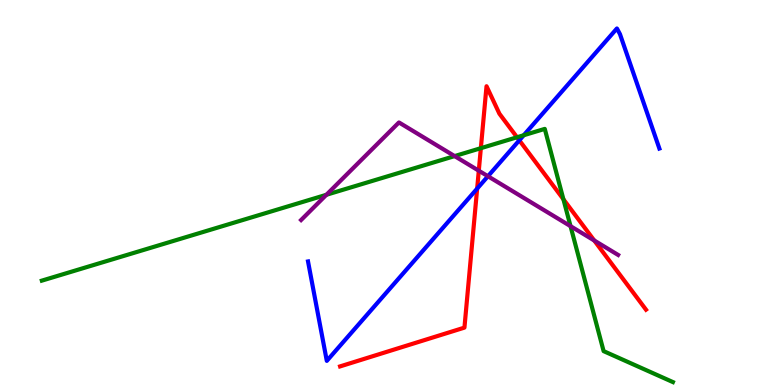[{'lines': ['blue', 'red'], 'intersections': [{'x': 6.16, 'y': 5.1}, {'x': 6.7, 'y': 6.36}]}, {'lines': ['green', 'red'], 'intersections': [{'x': 6.2, 'y': 6.15}, {'x': 6.67, 'y': 6.43}, {'x': 7.27, 'y': 4.82}]}, {'lines': ['purple', 'red'], 'intersections': [{'x': 6.18, 'y': 5.57}, {'x': 7.67, 'y': 3.75}]}, {'lines': ['blue', 'green'], 'intersections': [{'x': 6.76, 'y': 6.49}]}, {'lines': ['blue', 'purple'], 'intersections': [{'x': 6.3, 'y': 5.42}]}, {'lines': ['green', 'purple'], 'intersections': [{'x': 4.21, 'y': 4.94}, {'x': 5.87, 'y': 5.95}, {'x': 7.36, 'y': 4.13}]}]